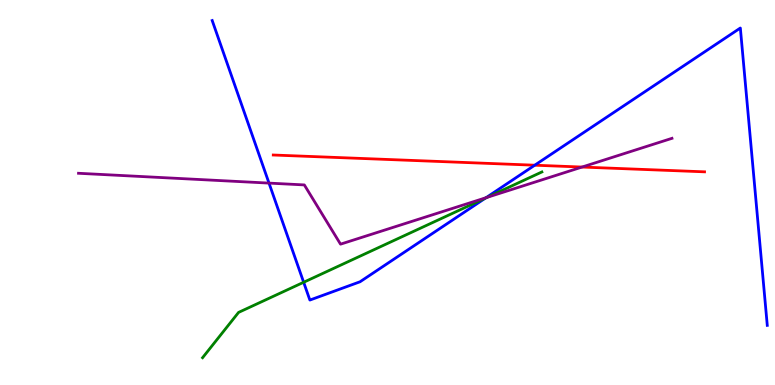[{'lines': ['blue', 'red'], 'intersections': [{'x': 6.9, 'y': 5.71}]}, {'lines': ['green', 'red'], 'intersections': []}, {'lines': ['purple', 'red'], 'intersections': [{'x': 7.51, 'y': 5.66}]}, {'lines': ['blue', 'green'], 'intersections': [{'x': 3.92, 'y': 2.67}, {'x': 6.26, 'y': 4.85}]}, {'lines': ['blue', 'purple'], 'intersections': [{'x': 3.47, 'y': 5.24}, {'x': 6.27, 'y': 4.86}]}, {'lines': ['green', 'purple'], 'intersections': [{'x': 6.28, 'y': 4.87}]}]